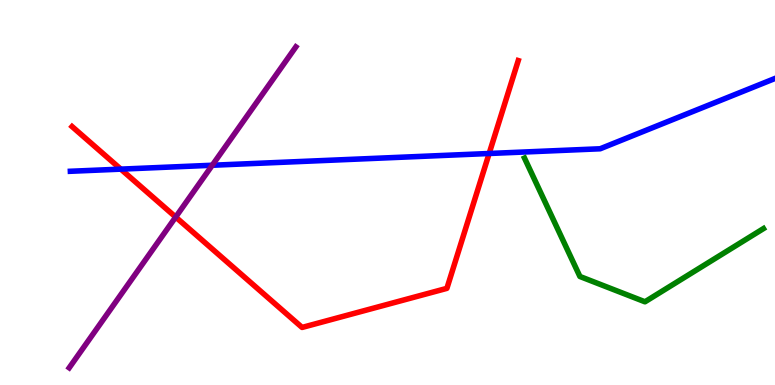[{'lines': ['blue', 'red'], 'intersections': [{'x': 1.56, 'y': 5.61}, {'x': 6.31, 'y': 6.01}]}, {'lines': ['green', 'red'], 'intersections': []}, {'lines': ['purple', 'red'], 'intersections': [{'x': 2.27, 'y': 4.36}]}, {'lines': ['blue', 'green'], 'intersections': []}, {'lines': ['blue', 'purple'], 'intersections': [{'x': 2.74, 'y': 5.71}]}, {'lines': ['green', 'purple'], 'intersections': []}]